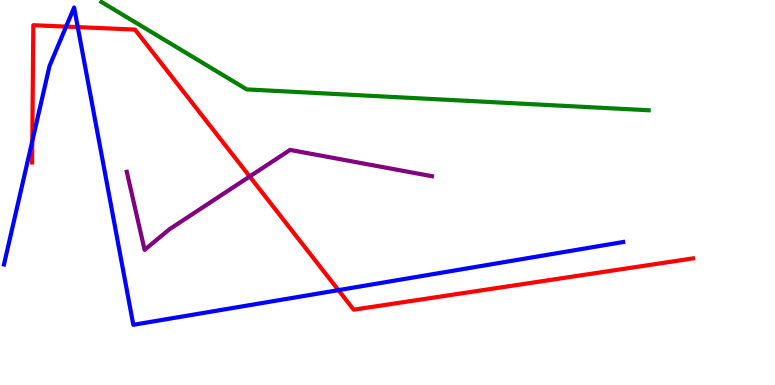[{'lines': ['blue', 'red'], 'intersections': [{'x': 0.417, 'y': 6.33}, {'x': 0.853, 'y': 9.31}, {'x': 1.0, 'y': 9.3}, {'x': 4.37, 'y': 2.46}]}, {'lines': ['green', 'red'], 'intersections': []}, {'lines': ['purple', 'red'], 'intersections': [{'x': 3.22, 'y': 5.42}]}, {'lines': ['blue', 'green'], 'intersections': []}, {'lines': ['blue', 'purple'], 'intersections': []}, {'lines': ['green', 'purple'], 'intersections': []}]